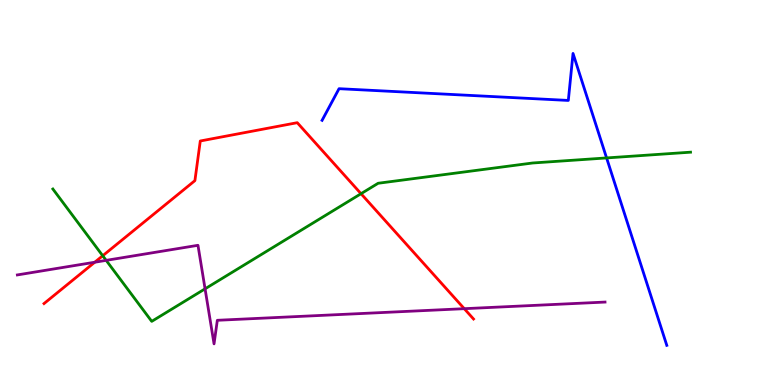[{'lines': ['blue', 'red'], 'intersections': []}, {'lines': ['green', 'red'], 'intersections': [{'x': 1.33, 'y': 3.36}, {'x': 4.66, 'y': 4.97}]}, {'lines': ['purple', 'red'], 'intersections': [{'x': 1.22, 'y': 3.19}, {'x': 5.99, 'y': 1.98}]}, {'lines': ['blue', 'green'], 'intersections': [{'x': 7.83, 'y': 5.9}]}, {'lines': ['blue', 'purple'], 'intersections': []}, {'lines': ['green', 'purple'], 'intersections': [{'x': 1.37, 'y': 3.24}, {'x': 2.65, 'y': 2.5}]}]